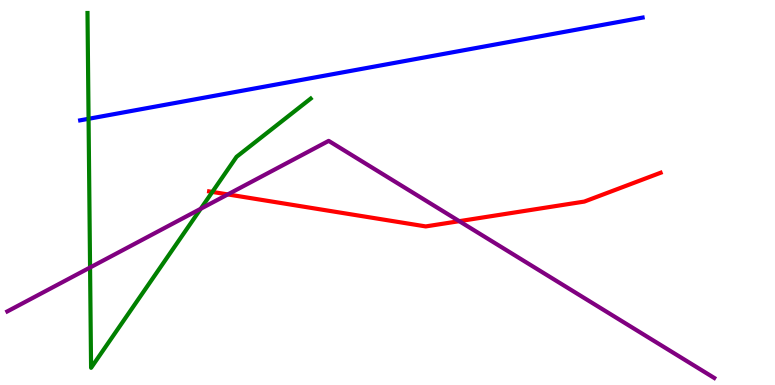[{'lines': ['blue', 'red'], 'intersections': []}, {'lines': ['green', 'red'], 'intersections': [{'x': 2.74, 'y': 5.02}]}, {'lines': ['purple', 'red'], 'intersections': [{'x': 2.94, 'y': 4.95}, {'x': 5.93, 'y': 4.26}]}, {'lines': ['blue', 'green'], 'intersections': [{'x': 1.14, 'y': 6.91}]}, {'lines': ['blue', 'purple'], 'intersections': []}, {'lines': ['green', 'purple'], 'intersections': [{'x': 1.16, 'y': 3.05}, {'x': 2.59, 'y': 4.58}]}]